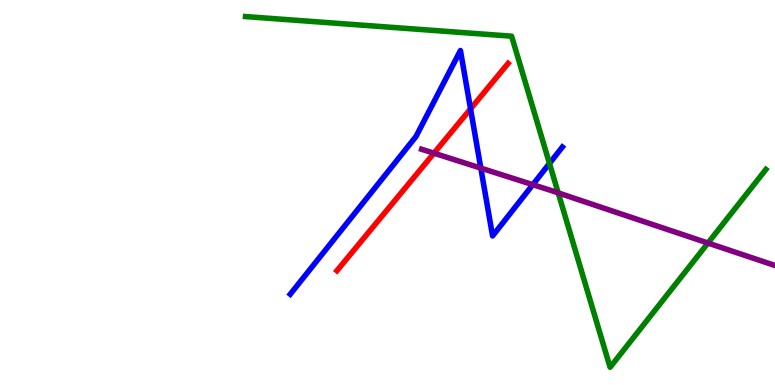[{'lines': ['blue', 'red'], 'intersections': [{'x': 6.07, 'y': 7.17}]}, {'lines': ['green', 'red'], 'intersections': []}, {'lines': ['purple', 'red'], 'intersections': [{'x': 5.6, 'y': 6.02}]}, {'lines': ['blue', 'green'], 'intersections': [{'x': 7.09, 'y': 5.75}]}, {'lines': ['blue', 'purple'], 'intersections': [{'x': 6.2, 'y': 5.63}, {'x': 6.88, 'y': 5.2}]}, {'lines': ['green', 'purple'], 'intersections': [{'x': 7.2, 'y': 4.99}, {'x': 9.13, 'y': 3.69}]}]